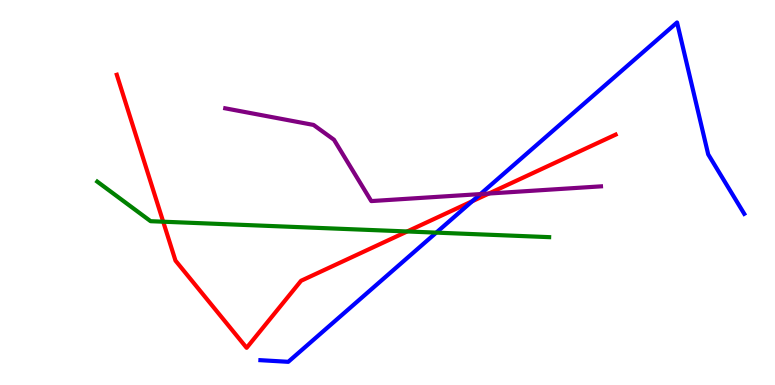[{'lines': ['blue', 'red'], 'intersections': [{'x': 6.09, 'y': 4.77}]}, {'lines': ['green', 'red'], 'intersections': [{'x': 2.11, 'y': 4.24}, {'x': 5.25, 'y': 3.99}]}, {'lines': ['purple', 'red'], 'intersections': [{'x': 6.31, 'y': 4.97}]}, {'lines': ['blue', 'green'], 'intersections': [{'x': 5.63, 'y': 3.96}]}, {'lines': ['blue', 'purple'], 'intersections': [{'x': 6.2, 'y': 4.96}]}, {'lines': ['green', 'purple'], 'intersections': []}]